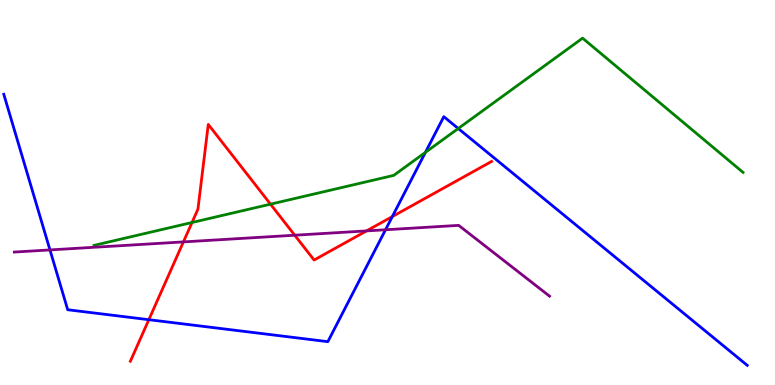[{'lines': ['blue', 'red'], 'intersections': [{'x': 1.92, 'y': 1.7}, {'x': 5.06, 'y': 4.37}]}, {'lines': ['green', 'red'], 'intersections': [{'x': 2.48, 'y': 4.22}, {'x': 3.49, 'y': 4.7}]}, {'lines': ['purple', 'red'], 'intersections': [{'x': 2.37, 'y': 3.72}, {'x': 3.8, 'y': 3.89}, {'x': 4.73, 'y': 4.0}]}, {'lines': ['blue', 'green'], 'intersections': [{'x': 5.49, 'y': 6.04}, {'x': 5.91, 'y': 6.66}]}, {'lines': ['blue', 'purple'], 'intersections': [{'x': 0.645, 'y': 3.51}, {'x': 4.97, 'y': 4.03}]}, {'lines': ['green', 'purple'], 'intersections': []}]